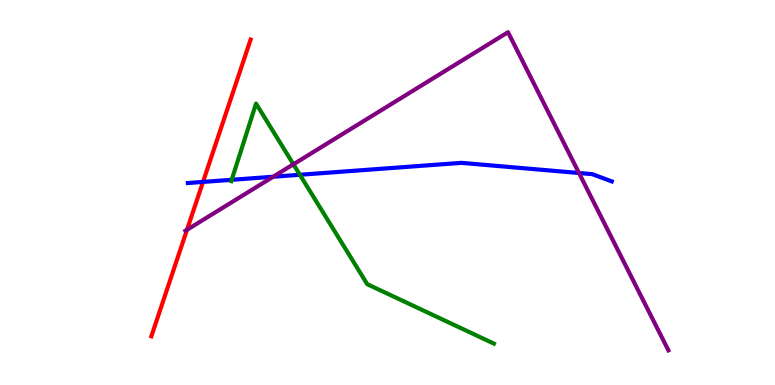[{'lines': ['blue', 'red'], 'intersections': [{'x': 2.62, 'y': 5.27}]}, {'lines': ['green', 'red'], 'intersections': []}, {'lines': ['purple', 'red'], 'intersections': [{'x': 2.41, 'y': 4.03}]}, {'lines': ['blue', 'green'], 'intersections': [{'x': 2.99, 'y': 5.33}, {'x': 3.87, 'y': 5.46}]}, {'lines': ['blue', 'purple'], 'intersections': [{'x': 3.52, 'y': 5.41}, {'x': 7.47, 'y': 5.51}]}, {'lines': ['green', 'purple'], 'intersections': [{'x': 3.79, 'y': 5.73}]}]